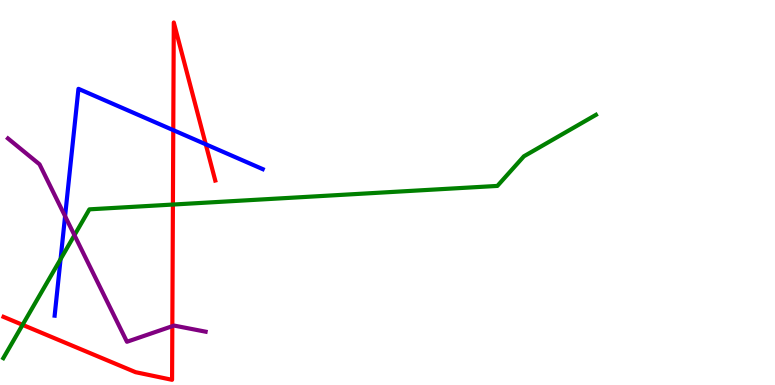[{'lines': ['blue', 'red'], 'intersections': [{'x': 2.24, 'y': 6.62}, {'x': 2.65, 'y': 6.25}]}, {'lines': ['green', 'red'], 'intersections': [{'x': 0.291, 'y': 1.56}, {'x': 2.23, 'y': 4.69}]}, {'lines': ['purple', 'red'], 'intersections': [{'x': 2.22, 'y': 1.53}]}, {'lines': ['blue', 'green'], 'intersections': [{'x': 0.782, 'y': 3.27}]}, {'lines': ['blue', 'purple'], 'intersections': [{'x': 0.84, 'y': 4.38}]}, {'lines': ['green', 'purple'], 'intersections': [{'x': 0.961, 'y': 3.89}]}]